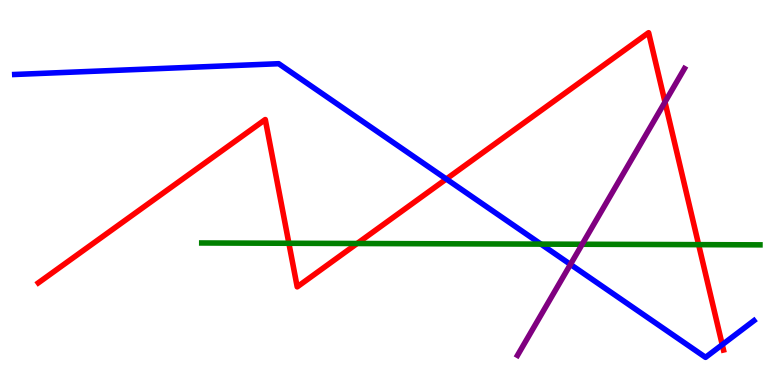[{'lines': ['blue', 'red'], 'intersections': [{'x': 5.76, 'y': 5.35}, {'x': 9.32, 'y': 1.05}]}, {'lines': ['green', 'red'], 'intersections': [{'x': 3.73, 'y': 3.68}, {'x': 4.61, 'y': 3.68}, {'x': 9.01, 'y': 3.65}]}, {'lines': ['purple', 'red'], 'intersections': [{'x': 8.58, 'y': 7.35}]}, {'lines': ['blue', 'green'], 'intersections': [{'x': 6.98, 'y': 3.66}]}, {'lines': ['blue', 'purple'], 'intersections': [{'x': 7.36, 'y': 3.13}]}, {'lines': ['green', 'purple'], 'intersections': [{'x': 7.51, 'y': 3.66}]}]